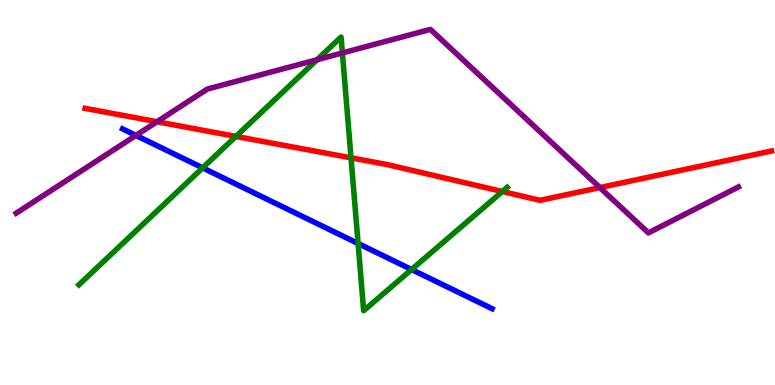[{'lines': ['blue', 'red'], 'intersections': []}, {'lines': ['green', 'red'], 'intersections': [{'x': 3.04, 'y': 6.46}, {'x': 4.53, 'y': 5.9}, {'x': 6.48, 'y': 5.03}]}, {'lines': ['purple', 'red'], 'intersections': [{'x': 2.03, 'y': 6.84}, {'x': 7.74, 'y': 5.13}]}, {'lines': ['blue', 'green'], 'intersections': [{'x': 2.61, 'y': 5.64}, {'x': 4.62, 'y': 3.68}, {'x': 5.31, 'y': 3.0}]}, {'lines': ['blue', 'purple'], 'intersections': [{'x': 1.75, 'y': 6.48}]}, {'lines': ['green', 'purple'], 'intersections': [{'x': 4.09, 'y': 8.45}, {'x': 4.42, 'y': 8.62}]}]